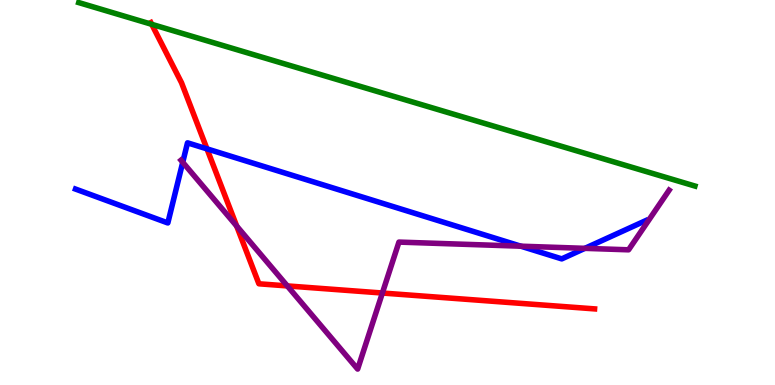[{'lines': ['blue', 'red'], 'intersections': [{'x': 2.67, 'y': 6.13}]}, {'lines': ['green', 'red'], 'intersections': [{'x': 1.96, 'y': 9.37}]}, {'lines': ['purple', 'red'], 'intersections': [{'x': 3.05, 'y': 4.13}, {'x': 3.71, 'y': 2.57}, {'x': 4.93, 'y': 2.39}]}, {'lines': ['blue', 'green'], 'intersections': []}, {'lines': ['blue', 'purple'], 'intersections': [{'x': 2.36, 'y': 5.79}, {'x': 6.72, 'y': 3.61}, {'x': 7.55, 'y': 3.55}]}, {'lines': ['green', 'purple'], 'intersections': []}]